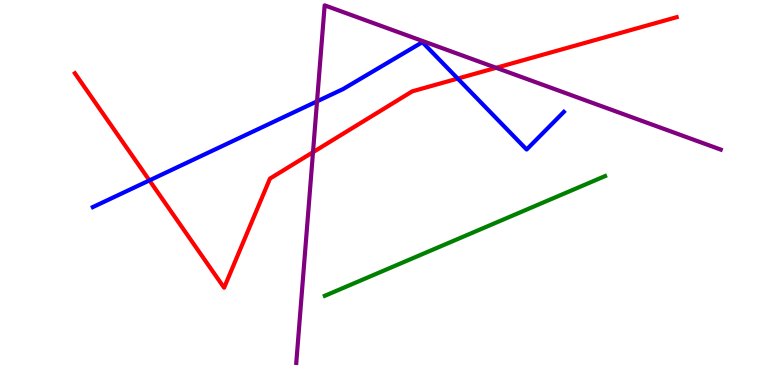[{'lines': ['blue', 'red'], 'intersections': [{'x': 1.93, 'y': 5.31}, {'x': 5.91, 'y': 7.96}]}, {'lines': ['green', 'red'], 'intersections': []}, {'lines': ['purple', 'red'], 'intersections': [{'x': 4.04, 'y': 6.05}, {'x': 6.4, 'y': 8.24}]}, {'lines': ['blue', 'green'], 'intersections': []}, {'lines': ['blue', 'purple'], 'intersections': [{'x': 4.09, 'y': 7.37}]}, {'lines': ['green', 'purple'], 'intersections': []}]